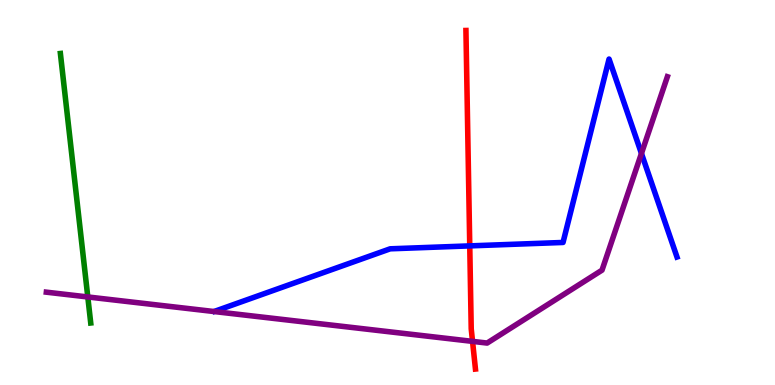[{'lines': ['blue', 'red'], 'intersections': [{'x': 6.06, 'y': 3.61}]}, {'lines': ['green', 'red'], 'intersections': []}, {'lines': ['purple', 'red'], 'intersections': [{'x': 6.1, 'y': 1.13}]}, {'lines': ['blue', 'green'], 'intersections': []}, {'lines': ['blue', 'purple'], 'intersections': [{'x': 8.28, 'y': 6.01}]}, {'lines': ['green', 'purple'], 'intersections': [{'x': 1.13, 'y': 2.29}]}]